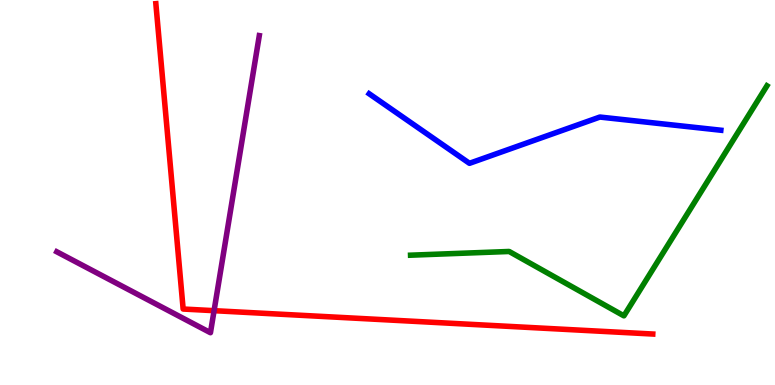[{'lines': ['blue', 'red'], 'intersections': []}, {'lines': ['green', 'red'], 'intersections': []}, {'lines': ['purple', 'red'], 'intersections': [{'x': 2.76, 'y': 1.93}]}, {'lines': ['blue', 'green'], 'intersections': []}, {'lines': ['blue', 'purple'], 'intersections': []}, {'lines': ['green', 'purple'], 'intersections': []}]